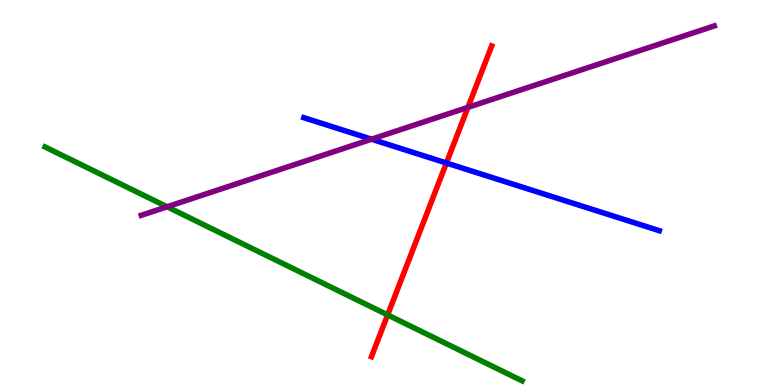[{'lines': ['blue', 'red'], 'intersections': [{'x': 5.76, 'y': 5.77}]}, {'lines': ['green', 'red'], 'intersections': [{'x': 5.0, 'y': 1.82}]}, {'lines': ['purple', 'red'], 'intersections': [{'x': 6.04, 'y': 7.21}]}, {'lines': ['blue', 'green'], 'intersections': []}, {'lines': ['blue', 'purple'], 'intersections': [{'x': 4.79, 'y': 6.38}]}, {'lines': ['green', 'purple'], 'intersections': [{'x': 2.16, 'y': 4.63}]}]